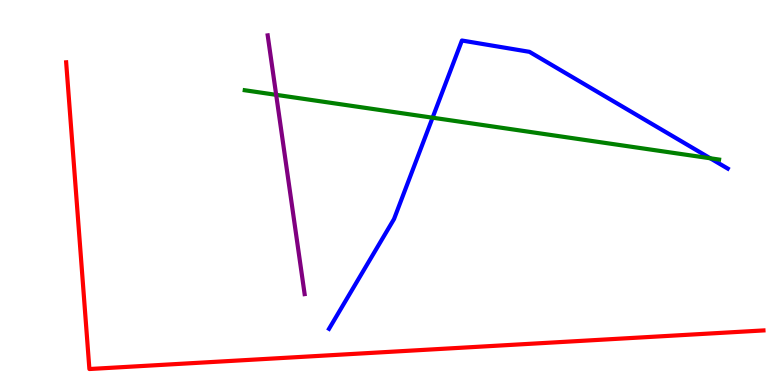[{'lines': ['blue', 'red'], 'intersections': []}, {'lines': ['green', 'red'], 'intersections': []}, {'lines': ['purple', 'red'], 'intersections': []}, {'lines': ['blue', 'green'], 'intersections': [{'x': 5.58, 'y': 6.94}, {'x': 9.16, 'y': 5.89}]}, {'lines': ['blue', 'purple'], 'intersections': []}, {'lines': ['green', 'purple'], 'intersections': [{'x': 3.56, 'y': 7.54}]}]